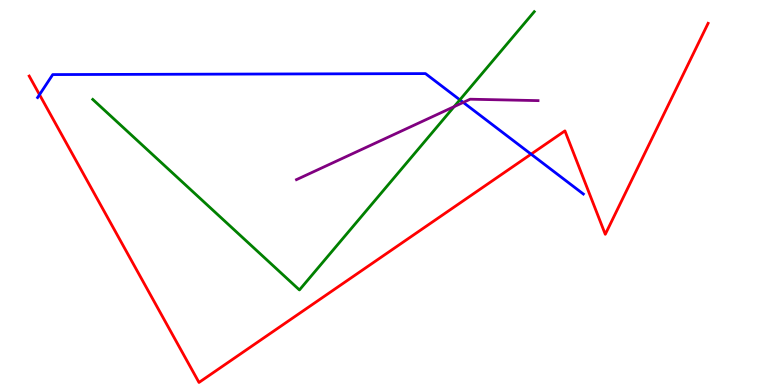[{'lines': ['blue', 'red'], 'intersections': [{'x': 0.51, 'y': 7.54}, {'x': 6.85, 'y': 6.0}]}, {'lines': ['green', 'red'], 'intersections': []}, {'lines': ['purple', 'red'], 'intersections': []}, {'lines': ['blue', 'green'], 'intersections': [{'x': 5.93, 'y': 7.41}]}, {'lines': ['blue', 'purple'], 'intersections': [{'x': 5.98, 'y': 7.34}]}, {'lines': ['green', 'purple'], 'intersections': [{'x': 5.86, 'y': 7.23}]}]